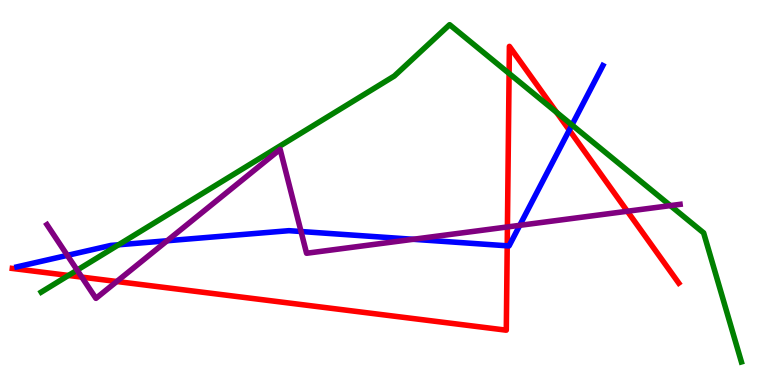[{'lines': ['blue', 'red'], 'intersections': [{'x': 6.54, 'y': 3.62}, {'x': 7.35, 'y': 6.62}]}, {'lines': ['green', 'red'], 'intersections': [{'x': 0.883, 'y': 2.85}, {'x': 6.57, 'y': 8.09}, {'x': 7.18, 'y': 7.08}]}, {'lines': ['purple', 'red'], 'intersections': [{'x': 1.06, 'y': 2.8}, {'x': 1.51, 'y': 2.69}, {'x': 6.55, 'y': 4.11}, {'x': 8.09, 'y': 4.51}]}, {'lines': ['blue', 'green'], 'intersections': [{'x': 1.53, 'y': 3.64}, {'x': 7.38, 'y': 6.75}]}, {'lines': ['blue', 'purple'], 'intersections': [{'x': 0.869, 'y': 3.37}, {'x': 2.16, 'y': 3.75}, {'x': 3.88, 'y': 3.99}, {'x': 5.33, 'y': 3.78}, {'x': 6.71, 'y': 4.15}]}, {'lines': ['green', 'purple'], 'intersections': [{'x': 0.996, 'y': 2.98}, {'x': 8.65, 'y': 4.66}]}]